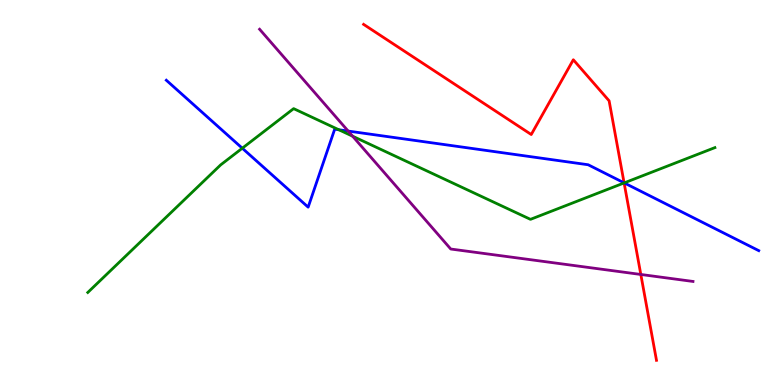[{'lines': ['blue', 'red'], 'intersections': [{'x': 8.05, 'y': 5.25}]}, {'lines': ['green', 'red'], 'intersections': [{'x': 8.05, 'y': 5.25}]}, {'lines': ['purple', 'red'], 'intersections': [{'x': 8.27, 'y': 2.87}]}, {'lines': ['blue', 'green'], 'intersections': [{'x': 3.13, 'y': 6.15}, {'x': 4.37, 'y': 6.63}, {'x': 8.05, 'y': 5.25}]}, {'lines': ['blue', 'purple'], 'intersections': [{'x': 4.49, 'y': 6.6}]}, {'lines': ['green', 'purple'], 'intersections': [{'x': 4.55, 'y': 6.46}]}]